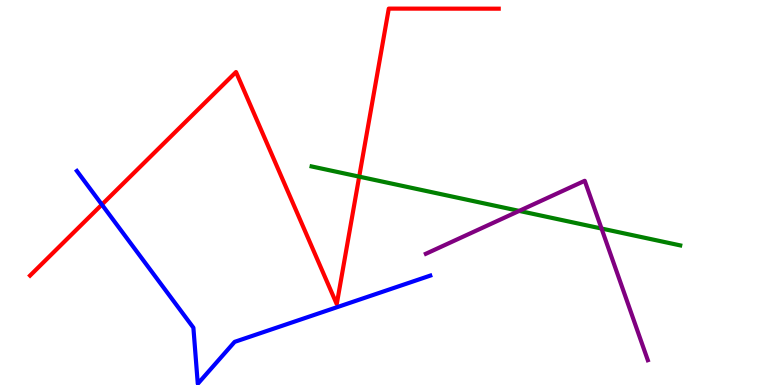[{'lines': ['blue', 'red'], 'intersections': [{'x': 1.31, 'y': 4.69}]}, {'lines': ['green', 'red'], 'intersections': [{'x': 4.63, 'y': 5.41}]}, {'lines': ['purple', 'red'], 'intersections': []}, {'lines': ['blue', 'green'], 'intersections': []}, {'lines': ['blue', 'purple'], 'intersections': []}, {'lines': ['green', 'purple'], 'intersections': [{'x': 6.7, 'y': 4.52}, {'x': 7.76, 'y': 4.06}]}]